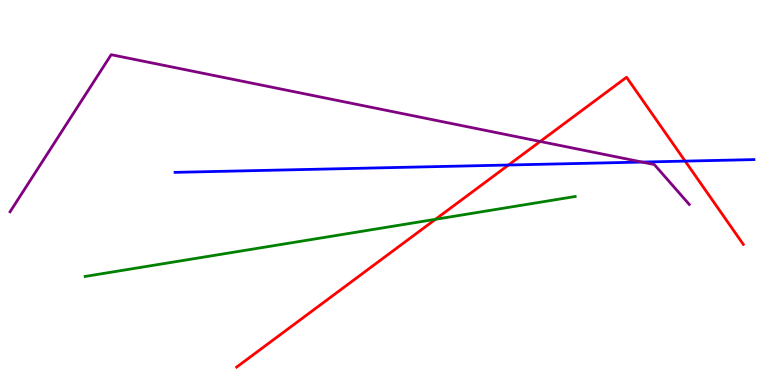[{'lines': ['blue', 'red'], 'intersections': [{'x': 6.56, 'y': 5.71}, {'x': 8.84, 'y': 5.82}]}, {'lines': ['green', 'red'], 'intersections': [{'x': 5.62, 'y': 4.3}]}, {'lines': ['purple', 'red'], 'intersections': [{'x': 6.97, 'y': 6.33}]}, {'lines': ['blue', 'green'], 'intersections': []}, {'lines': ['blue', 'purple'], 'intersections': [{'x': 8.28, 'y': 5.79}]}, {'lines': ['green', 'purple'], 'intersections': []}]